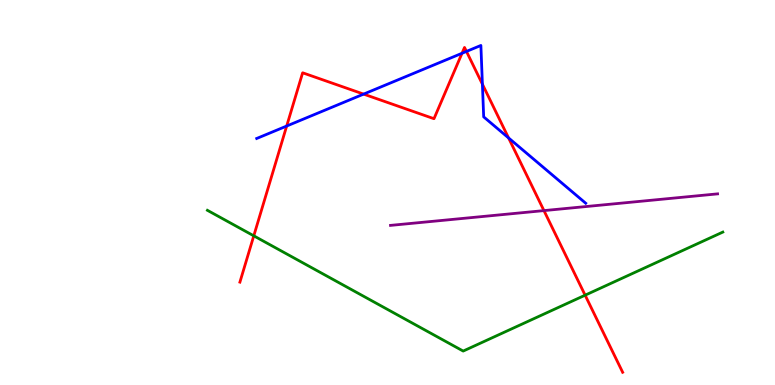[{'lines': ['blue', 'red'], 'intersections': [{'x': 3.7, 'y': 6.73}, {'x': 4.69, 'y': 7.56}, {'x': 5.96, 'y': 8.62}, {'x': 6.02, 'y': 8.66}, {'x': 6.22, 'y': 7.81}, {'x': 6.56, 'y': 6.42}]}, {'lines': ['green', 'red'], 'intersections': [{'x': 3.27, 'y': 3.87}, {'x': 7.55, 'y': 2.33}]}, {'lines': ['purple', 'red'], 'intersections': [{'x': 7.02, 'y': 4.53}]}, {'lines': ['blue', 'green'], 'intersections': []}, {'lines': ['blue', 'purple'], 'intersections': []}, {'lines': ['green', 'purple'], 'intersections': []}]